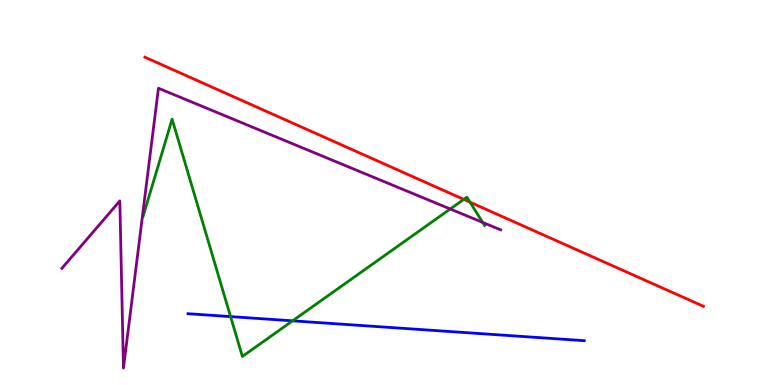[{'lines': ['blue', 'red'], 'intersections': []}, {'lines': ['green', 'red'], 'intersections': [{'x': 5.98, 'y': 4.82}, {'x': 6.06, 'y': 4.75}]}, {'lines': ['purple', 'red'], 'intersections': []}, {'lines': ['blue', 'green'], 'intersections': [{'x': 2.98, 'y': 1.78}, {'x': 3.78, 'y': 1.67}]}, {'lines': ['blue', 'purple'], 'intersections': []}, {'lines': ['green', 'purple'], 'intersections': [{'x': 5.81, 'y': 4.57}, {'x': 6.23, 'y': 4.22}]}]